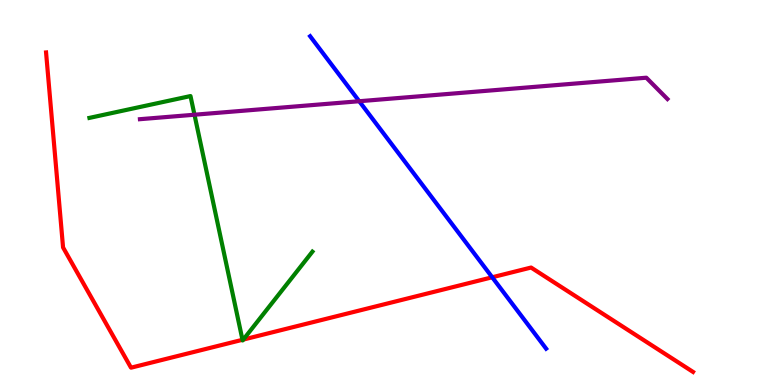[{'lines': ['blue', 'red'], 'intersections': [{'x': 6.35, 'y': 2.8}]}, {'lines': ['green', 'red'], 'intersections': [{'x': 3.13, 'y': 1.17}, {'x': 3.14, 'y': 1.18}]}, {'lines': ['purple', 'red'], 'intersections': []}, {'lines': ['blue', 'green'], 'intersections': []}, {'lines': ['blue', 'purple'], 'intersections': [{'x': 4.64, 'y': 7.37}]}, {'lines': ['green', 'purple'], 'intersections': [{'x': 2.51, 'y': 7.02}]}]